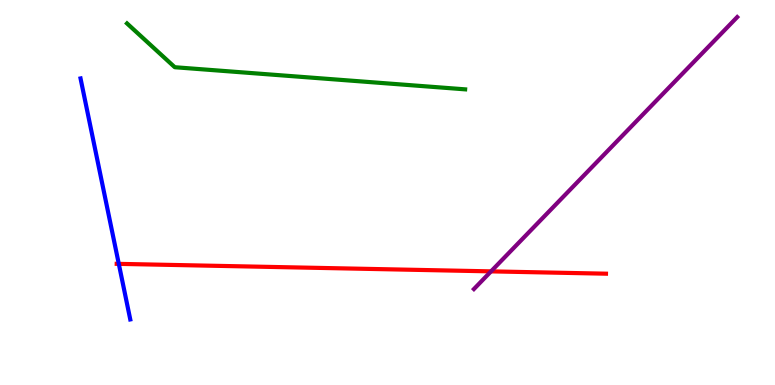[{'lines': ['blue', 'red'], 'intersections': [{'x': 1.53, 'y': 3.15}]}, {'lines': ['green', 'red'], 'intersections': []}, {'lines': ['purple', 'red'], 'intersections': [{'x': 6.34, 'y': 2.95}]}, {'lines': ['blue', 'green'], 'intersections': []}, {'lines': ['blue', 'purple'], 'intersections': []}, {'lines': ['green', 'purple'], 'intersections': []}]